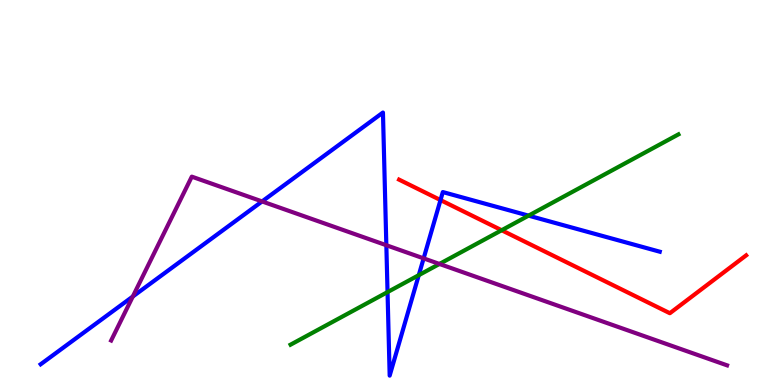[{'lines': ['blue', 'red'], 'intersections': [{'x': 5.68, 'y': 4.8}]}, {'lines': ['green', 'red'], 'intersections': [{'x': 6.47, 'y': 4.02}]}, {'lines': ['purple', 'red'], 'intersections': []}, {'lines': ['blue', 'green'], 'intersections': [{'x': 5.0, 'y': 2.41}, {'x': 5.4, 'y': 2.85}, {'x': 6.82, 'y': 4.4}]}, {'lines': ['blue', 'purple'], 'intersections': [{'x': 1.71, 'y': 2.3}, {'x': 3.38, 'y': 4.77}, {'x': 4.99, 'y': 3.63}, {'x': 5.47, 'y': 3.29}]}, {'lines': ['green', 'purple'], 'intersections': [{'x': 5.67, 'y': 3.14}]}]